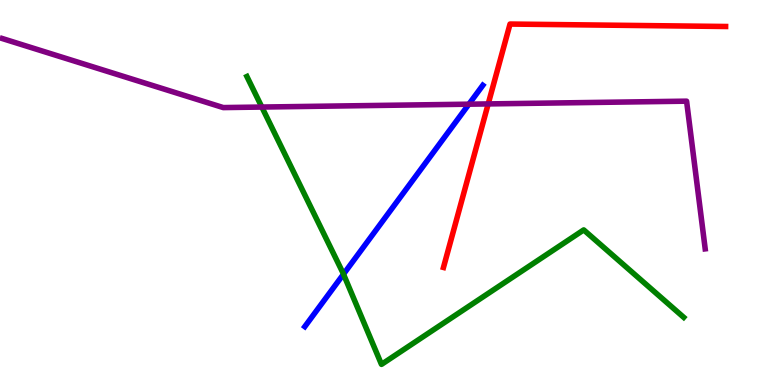[{'lines': ['blue', 'red'], 'intersections': []}, {'lines': ['green', 'red'], 'intersections': []}, {'lines': ['purple', 'red'], 'intersections': [{'x': 6.3, 'y': 7.3}]}, {'lines': ['blue', 'green'], 'intersections': [{'x': 4.43, 'y': 2.88}]}, {'lines': ['blue', 'purple'], 'intersections': [{'x': 6.05, 'y': 7.29}]}, {'lines': ['green', 'purple'], 'intersections': [{'x': 3.38, 'y': 7.22}]}]